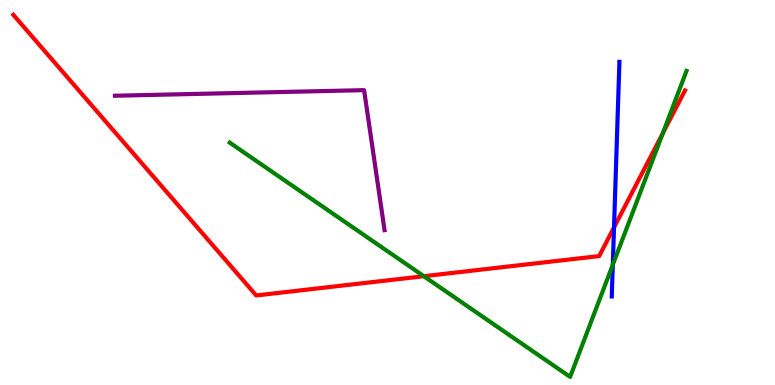[{'lines': ['blue', 'red'], 'intersections': [{'x': 7.92, 'y': 4.09}]}, {'lines': ['green', 'red'], 'intersections': [{'x': 5.47, 'y': 2.83}, {'x': 8.55, 'y': 6.54}]}, {'lines': ['purple', 'red'], 'intersections': []}, {'lines': ['blue', 'green'], 'intersections': [{'x': 7.91, 'y': 3.12}]}, {'lines': ['blue', 'purple'], 'intersections': []}, {'lines': ['green', 'purple'], 'intersections': []}]